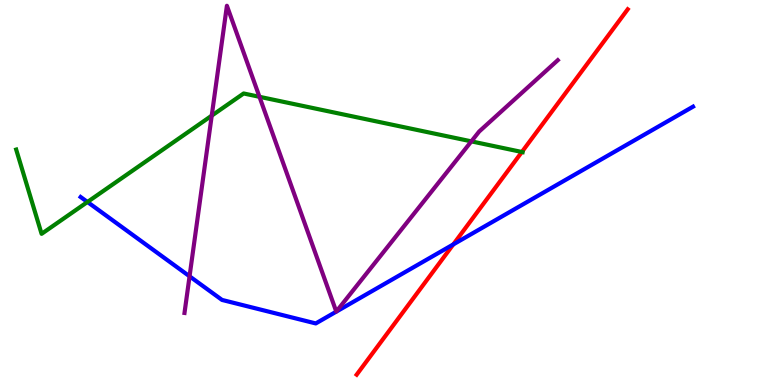[{'lines': ['blue', 'red'], 'intersections': [{'x': 5.85, 'y': 3.65}]}, {'lines': ['green', 'red'], 'intersections': [{'x': 6.73, 'y': 6.05}]}, {'lines': ['purple', 'red'], 'intersections': []}, {'lines': ['blue', 'green'], 'intersections': [{'x': 1.13, 'y': 4.75}]}, {'lines': ['blue', 'purple'], 'intersections': [{'x': 2.45, 'y': 2.82}]}, {'lines': ['green', 'purple'], 'intersections': [{'x': 2.73, 'y': 7.0}, {'x': 3.35, 'y': 7.49}, {'x': 6.08, 'y': 6.33}]}]